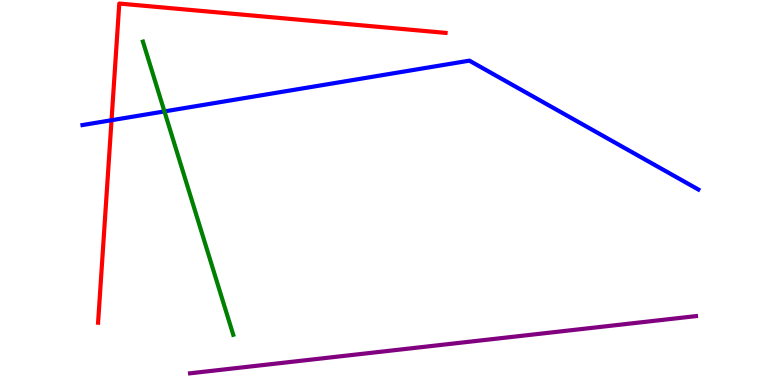[{'lines': ['blue', 'red'], 'intersections': [{'x': 1.44, 'y': 6.88}]}, {'lines': ['green', 'red'], 'intersections': []}, {'lines': ['purple', 'red'], 'intersections': []}, {'lines': ['blue', 'green'], 'intersections': [{'x': 2.12, 'y': 7.11}]}, {'lines': ['blue', 'purple'], 'intersections': []}, {'lines': ['green', 'purple'], 'intersections': []}]